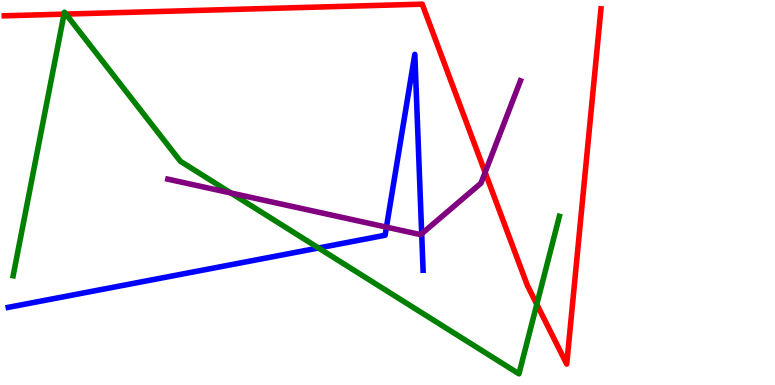[{'lines': ['blue', 'red'], 'intersections': []}, {'lines': ['green', 'red'], 'intersections': [{'x': 0.826, 'y': 9.63}, {'x': 0.85, 'y': 9.63}, {'x': 6.93, 'y': 2.1}]}, {'lines': ['purple', 'red'], 'intersections': [{'x': 6.26, 'y': 5.52}]}, {'lines': ['blue', 'green'], 'intersections': [{'x': 4.11, 'y': 3.56}]}, {'lines': ['blue', 'purple'], 'intersections': [{'x': 4.99, 'y': 4.1}, {'x': 5.44, 'y': 3.93}]}, {'lines': ['green', 'purple'], 'intersections': [{'x': 2.98, 'y': 4.99}]}]